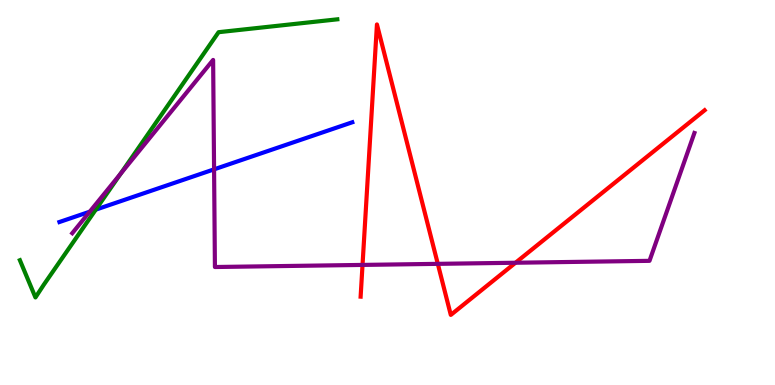[{'lines': ['blue', 'red'], 'intersections': []}, {'lines': ['green', 'red'], 'intersections': []}, {'lines': ['purple', 'red'], 'intersections': [{'x': 4.68, 'y': 3.12}, {'x': 5.65, 'y': 3.15}, {'x': 6.65, 'y': 3.18}]}, {'lines': ['blue', 'green'], 'intersections': [{'x': 1.24, 'y': 4.55}]}, {'lines': ['blue', 'purple'], 'intersections': [{'x': 1.16, 'y': 4.5}, {'x': 2.76, 'y': 5.6}]}, {'lines': ['green', 'purple'], 'intersections': [{'x': 1.56, 'y': 5.49}]}]